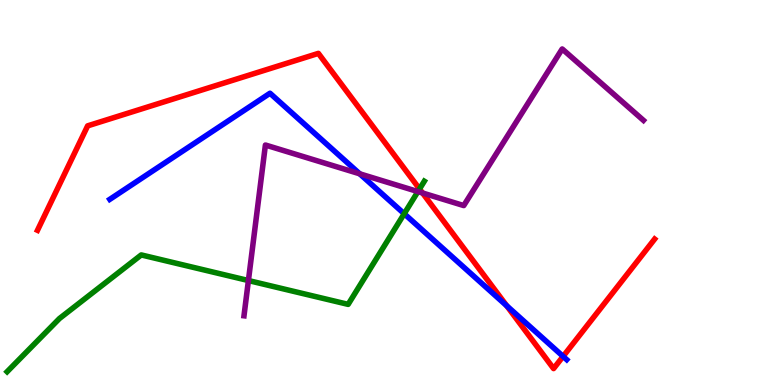[{'lines': ['blue', 'red'], 'intersections': [{'x': 6.54, 'y': 2.06}, {'x': 7.27, 'y': 0.743}]}, {'lines': ['green', 'red'], 'intersections': [{'x': 5.41, 'y': 5.09}]}, {'lines': ['purple', 'red'], 'intersections': [{'x': 5.45, 'y': 4.99}]}, {'lines': ['blue', 'green'], 'intersections': [{'x': 5.22, 'y': 4.45}]}, {'lines': ['blue', 'purple'], 'intersections': [{'x': 4.64, 'y': 5.49}]}, {'lines': ['green', 'purple'], 'intersections': [{'x': 3.21, 'y': 2.71}, {'x': 5.39, 'y': 5.02}]}]